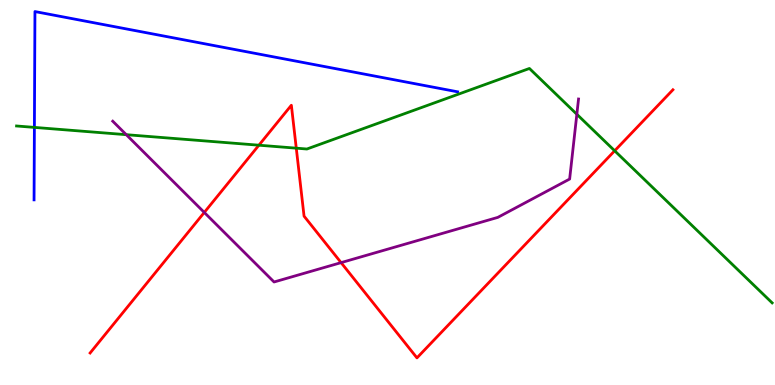[{'lines': ['blue', 'red'], 'intersections': []}, {'lines': ['green', 'red'], 'intersections': [{'x': 3.34, 'y': 6.23}, {'x': 3.82, 'y': 6.15}, {'x': 7.93, 'y': 6.08}]}, {'lines': ['purple', 'red'], 'intersections': [{'x': 2.64, 'y': 4.48}, {'x': 4.4, 'y': 3.18}]}, {'lines': ['blue', 'green'], 'intersections': [{'x': 0.444, 'y': 6.69}]}, {'lines': ['blue', 'purple'], 'intersections': []}, {'lines': ['green', 'purple'], 'intersections': [{'x': 1.63, 'y': 6.5}, {'x': 7.44, 'y': 7.03}]}]